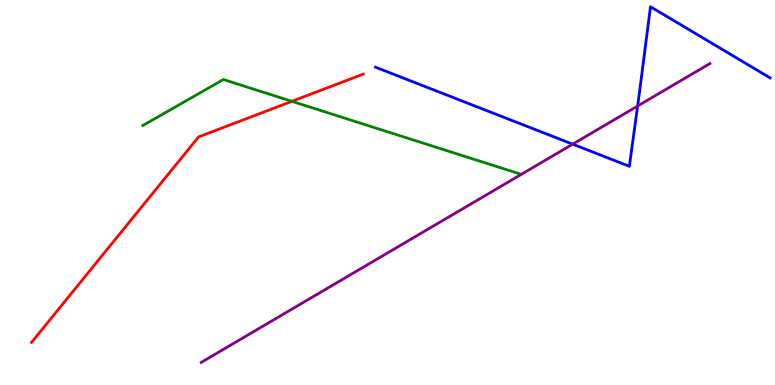[{'lines': ['blue', 'red'], 'intersections': []}, {'lines': ['green', 'red'], 'intersections': [{'x': 3.77, 'y': 7.37}]}, {'lines': ['purple', 'red'], 'intersections': []}, {'lines': ['blue', 'green'], 'intersections': []}, {'lines': ['blue', 'purple'], 'intersections': [{'x': 7.39, 'y': 6.26}, {'x': 8.23, 'y': 7.25}]}, {'lines': ['green', 'purple'], 'intersections': []}]